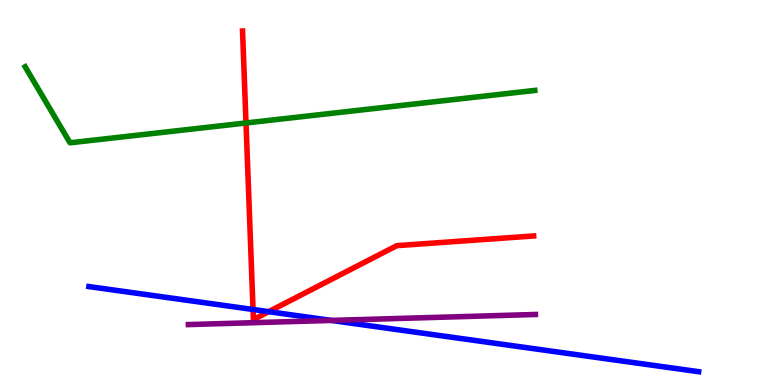[{'lines': ['blue', 'red'], 'intersections': [{'x': 3.27, 'y': 1.96}, {'x': 3.47, 'y': 1.9}]}, {'lines': ['green', 'red'], 'intersections': [{'x': 3.17, 'y': 6.81}]}, {'lines': ['purple', 'red'], 'intersections': []}, {'lines': ['blue', 'green'], 'intersections': []}, {'lines': ['blue', 'purple'], 'intersections': [{'x': 4.28, 'y': 1.68}]}, {'lines': ['green', 'purple'], 'intersections': []}]